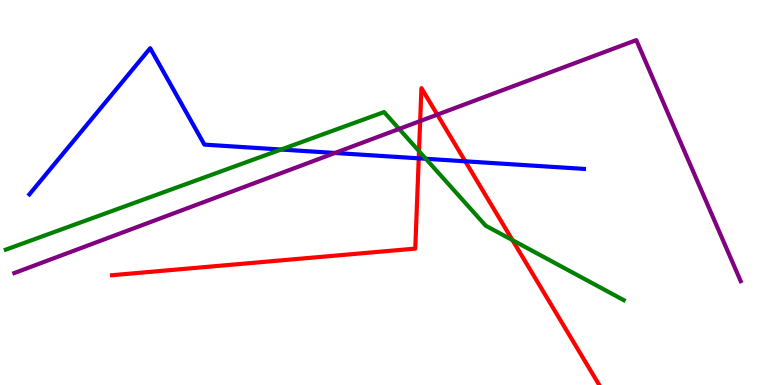[{'lines': ['blue', 'red'], 'intersections': [{'x': 5.4, 'y': 5.89}, {'x': 6.0, 'y': 5.81}]}, {'lines': ['green', 'red'], 'intersections': [{'x': 5.41, 'y': 6.07}, {'x': 6.61, 'y': 3.76}]}, {'lines': ['purple', 'red'], 'intersections': [{'x': 5.42, 'y': 6.86}, {'x': 5.64, 'y': 7.02}]}, {'lines': ['blue', 'green'], 'intersections': [{'x': 3.63, 'y': 6.12}, {'x': 5.49, 'y': 5.88}]}, {'lines': ['blue', 'purple'], 'intersections': [{'x': 4.32, 'y': 6.03}]}, {'lines': ['green', 'purple'], 'intersections': [{'x': 5.15, 'y': 6.65}]}]